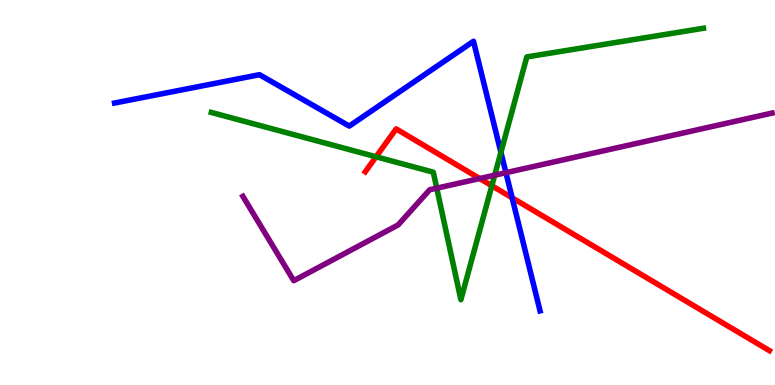[{'lines': ['blue', 'red'], 'intersections': [{'x': 6.61, 'y': 4.86}]}, {'lines': ['green', 'red'], 'intersections': [{'x': 4.85, 'y': 5.93}, {'x': 6.35, 'y': 5.18}]}, {'lines': ['purple', 'red'], 'intersections': [{'x': 6.19, 'y': 5.36}]}, {'lines': ['blue', 'green'], 'intersections': [{'x': 6.46, 'y': 6.04}]}, {'lines': ['blue', 'purple'], 'intersections': [{'x': 6.53, 'y': 5.51}]}, {'lines': ['green', 'purple'], 'intersections': [{'x': 5.64, 'y': 5.11}, {'x': 6.38, 'y': 5.45}]}]